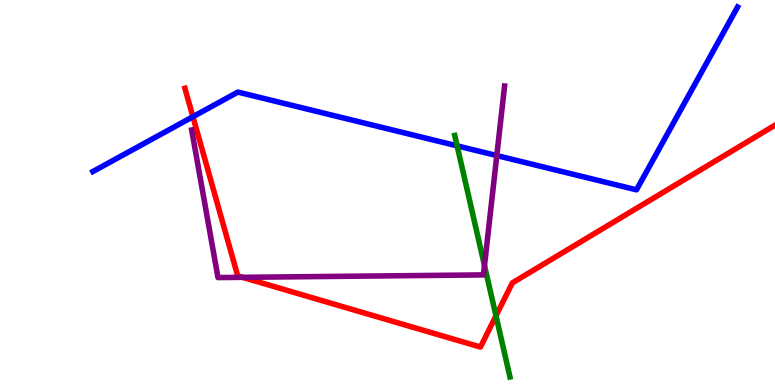[{'lines': ['blue', 'red'], 'intersections': [{'x': 2.49, 'y': 6.97}]}, {'lines': ['green', 'red'], 'intersections': [{'x': 6.4, 'y': 1.8}]}, {'lines': ['purple', 'red'], 'intersections': [{'x': 3.13, 'y': 2.8}]}, {'lines': ['blue', 'green'], 'intersections': [{'x': 5.9, 'y': 6.21}]}, {'lines': ['blue', 'purple'], 'intersections': [{'x': 6.41, 'y': 5.96}]}, {'lines': ['green', 'purple'], 'intersections': [{'x': 6.25, 'y': 3.1}]}]